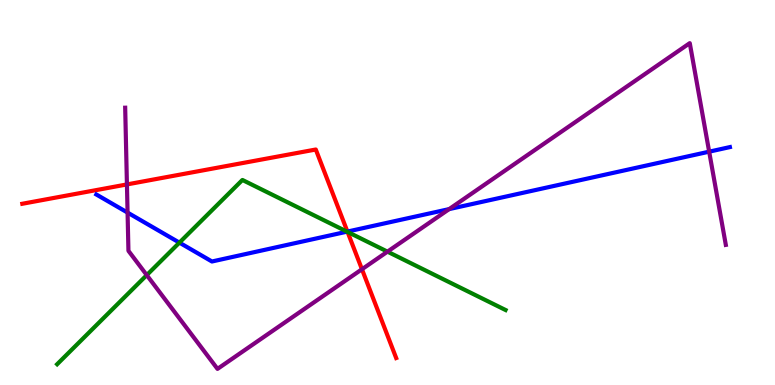[{'lines': ['blue', 'red'], 'intersections': [{'x': 4.48, 'y': 3.99}]}, {'lines': ['green', 'red'], 'intersections': [{'x': 4.48, 'y': 3.98}]}, {'lines': ['purple', 'red'], 'intersections': [{'x': 1.64, 'y': 5.21}, {'x': 4.67, 'y': 3.01}]}, {'lines': ['blue', 'green'], 'intersections': [{'x': 2.31, 'y': 3.7}, {'x': 4.48, 'y': 3.98}]}, {'lines': ['blue', 'purple'], 'intersections': [{'x': 1.65, 'y': 4.48}, {'x': 5.8, 'y': 4.57}, {'x': 9.15, 'y': 6.06}]}, {'lines': ['green', 'purple'], 'intersections': [{'x': 1.89, 'y': 2.85}, {'x': 5.0, 'y': 3.46}]}]